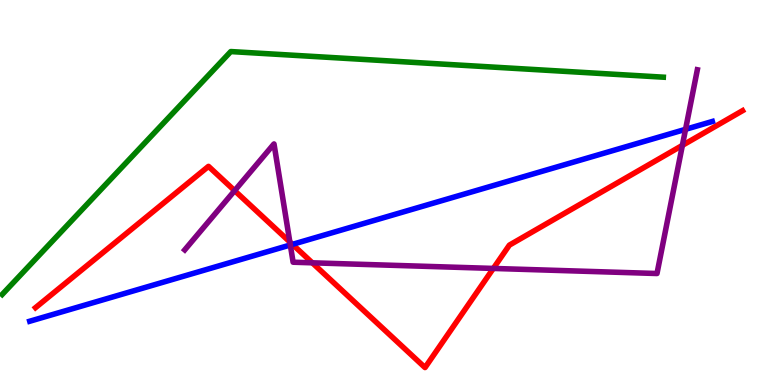[{'lines': ['blue', 'red'], 'intersections': [{'x': 3.77, 'y': 3.65}]}, {'lines': ['green', 'red'], 'intersections': []}, {'lines': ['purple', 'red'], 'intersections': [{'x': 3.03, 'y': 5.05}, {'x': 3.74, 'y': 3.72}, {'x': 4.03, 'y': 3.17}, {'x': 6.37, 'y': 3.03}, {'x': 8.8, 'y': 6.22}]}, {'lines': ['blue', 'green'], 'intersections': []}, {'lines': ['blue', 'purple'], 'intersections': [{'x': 3.75, 'y': 3.64}, {'x': 8.85, 'y': 6.64}]}, {'lines': ['green', 'purple'], 'intersections': []}]